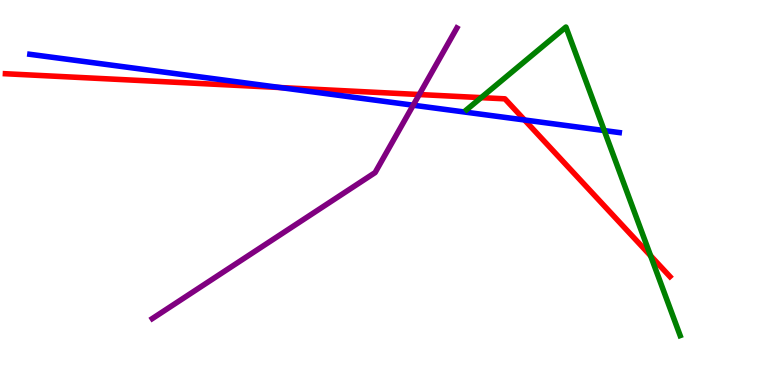[{'lines': ['blue', 'red'], 'intersections': [{'x': 3.62, 'y': 7.73}, {'x': 6.77, 'y': 6.88}]}, {'lines': ['green', 'red'], 'intersections': [{'x': 6.21, 'y': 7.46}, {'x': 8.39, 'y': 3.36}]}, {'lines': ['purple', 'red'], 'intersections': [{'x': 5.41, 'y': 7.54}]}, {'lines': ['blue', 'green'], 'intersections': [{'x': 7.8, 'y': 6.61}]}, {'lines': ['blue', 'purple'], 'intersections': [{'x': 5.33, 'y': 7.27}]}, {'lines': ['green', 'purple'], 'intersections': []}]